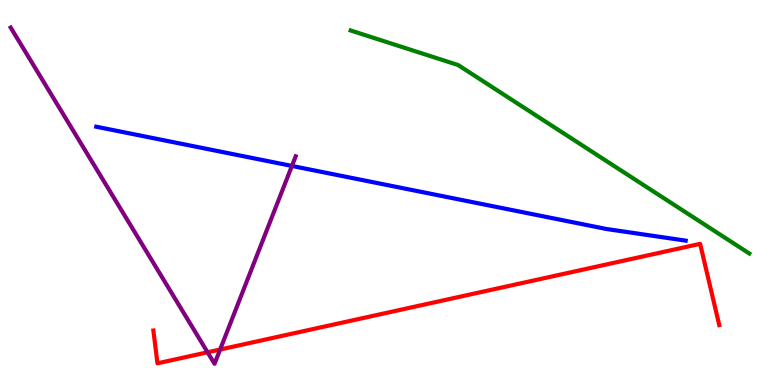[{'lines': ['blue', 'red'], 'intersections': []}, {'lines': ['green', 'red'], 'intersections': []}, {'lines': ['purple', 'red'], 'intersections': [{'x': 2.68, 'y': 0.85}, {'x': 2.84, 'y': 0.922}]}, {'lines': ['blue', 'green'], 'intersections': []}, {'lines': ['blue', 'purple'], 'intersections': [{'x': 3.77, 'y': 5.69}]}, {'lines': ['green', 'purple'], 'intersections': []}]